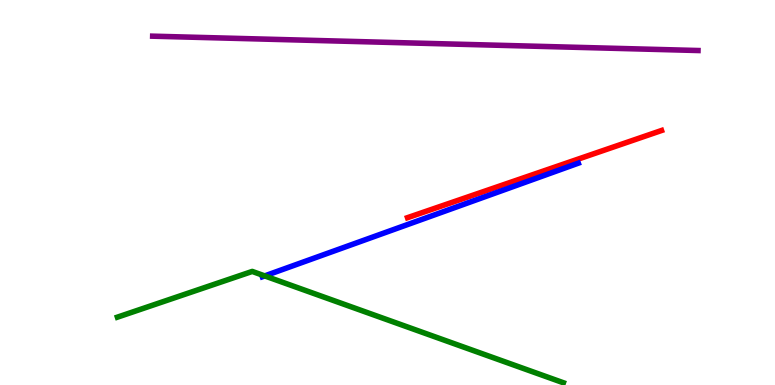[{'lines': ['blue', 'red'], 'intersections': []}, {'lines': ['green', 'red'], 'intersections': []}, {'lines': ['purple', 'red'], 'intersections': []}, {'lines': ['blue', 'green'], 'intersections': [{'x': 3.42, 'y': 2.83}]}, {'lines': ['blue', 'purple'], 'intersections': []}, {'lines': ['green', 'purple'], 'intersections': []}]